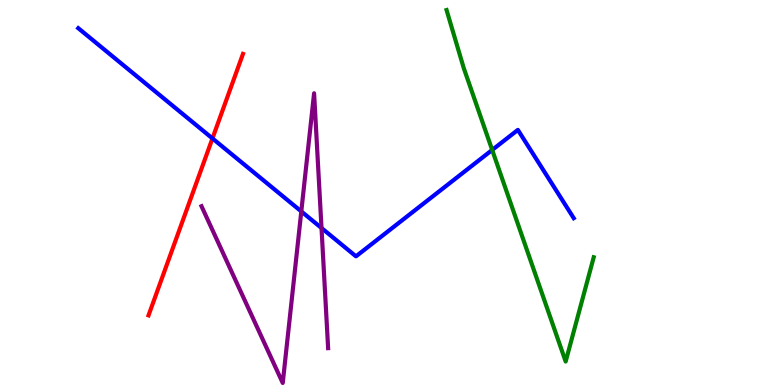[{'lines': ['blue', 'red'], 'intersections': [{'x': 2.74, 'y': 6.4}]}, {'lines': ['green', 'red'], 'intersections': []}, {'lines': ['purple', 'red'], 'intersections': []}, {'lines': ['blue', 'green'], 'intersections': [{'x': 6.35, 'y': 6.11}]}, {'lines': ['blue', 'purple'], 'intersections': [{'x': 3.89, 'y': 4.51}, {'x': 4.15, 'y': 4.08}]}, {'lines': ['green', 'purple'], 'intersections': []}]